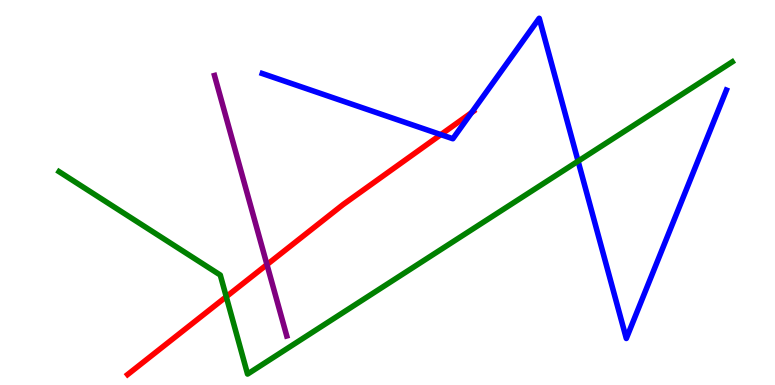[{'lines': ['blue', 'red'], 'intersections': [{'x': 5.69, 'y': 6.5}, {'x': 6.08, 'y': 7.07}]}, {'lines': ['green', 'red'], 'intersections': [{'x': 2.92, 'y': 2.29}]}, {'lines': ['purple', 'red'], 'intersections': [{'x': 3.44, 'y': 3.13}]}, {'lines': ['blue', 'green'], 'intersections': [{'x': 7.46, 'y': 5.81}]}, {'lines': ['blue', 'purple'], 'intersections': []}, {'lines': ['green', 'purple'], 'intersections': []}]